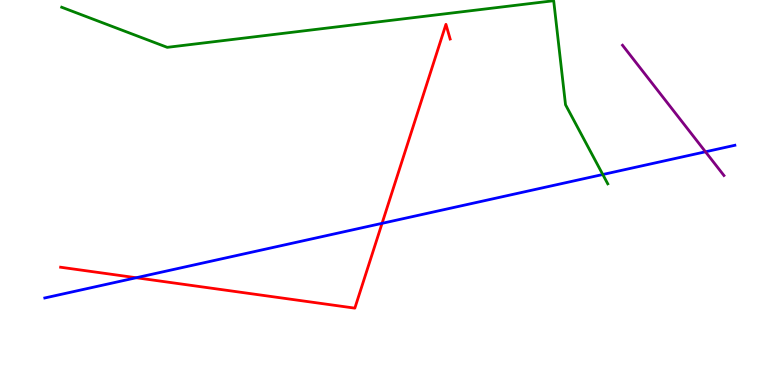[{'lines': ['blue', 'red'], 'intersections': [{'x': 1.76, 'y': 2.79}, {'x': 4.93, 'y': 4.2}]}, {'lines': ['green', 'red'], 'intersections': []}, {'lines': ['purple', 'red'], 'intersections': []}, {'lines': ['blue', 'green'], 'intersections': [{'x': 7.78, 'y': 5.47}]}, {'lines': ['blue', 'purple'], 'intersections': [{'x': 9.1, 'y': 6.06}]}, {'lines': ['green', 'purple'], 'intersections': []}]